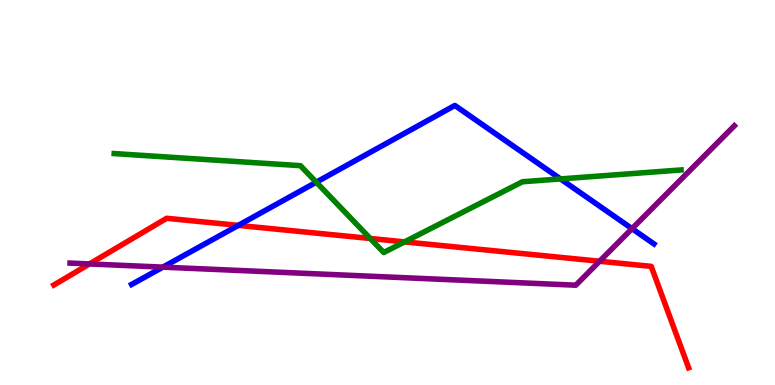[{'lines': ['blue', 'red'], 'intersections': [{'x': 3.07, 'y': 4.15}]}, {'lines': ['green', 'red'], 'intersections': [{'x': 4.78, 'y': 3.81}, {'x': 5.22, 'y': 3.72}]}, {'lines': ['purple', 'red'], 'intersections': [{'x': 1.15, 'y': 3.14}, {'x': 7.74, 'y': 3.21}]}, {'lines': ['blue', 'green'], 'intersections': [{'x': 4.08, 'y': 5.27}, {'x': 7.23, 'y': 5.35}]}, {'lines': ['blue', 'purple'], 'intersections': [{'x': 2.1, 'y': 3.06}, {'x': 8.16, 'y': 4.06}]}, {'lines': ['green', 'purple'], 'intersections': []}]